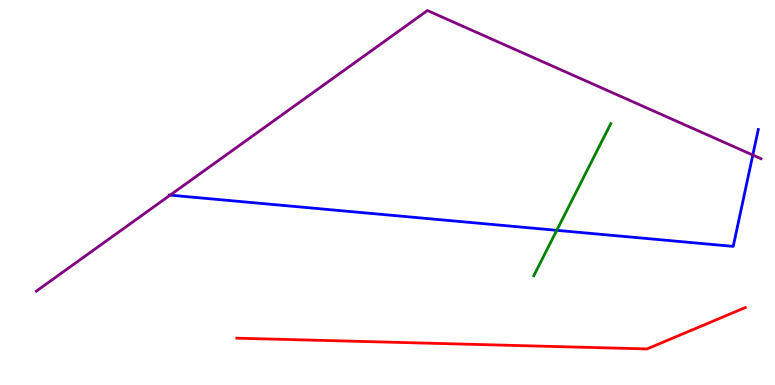[{'lines': ['blue', 'red'], 'intersections': []}, {'lines': ['green', 'red'], 'intersections': []}, {'lines': ['purple', 'red'], 'intersections': []}, {'lines': ['blue', 'green'], 'intersections': [{'x': 7.18, 'y': 4.02}]}, {'lines': ['blue', 'purple'], 'intersections': [{'x': 2.2, 'y': 4.93}, {'x': 9.71, 'y': 5.97}]}, {'lines': ['green', 'purple'], 'intersections': []}]